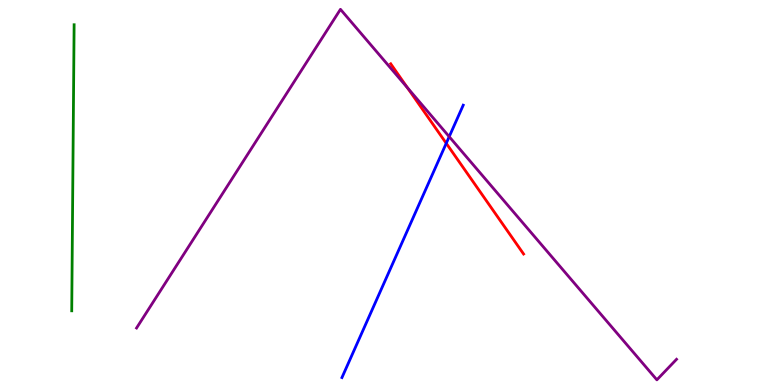[{'lines': ['blue', 'red'], 'intersections': [{'x': 5.76, 'y': 6.28}]}, {'lines': ['green', 'red'], 'intersections': []}, {'lines': ['purple', 'red'], 'intersections': [{'x': 5.26, 'y': 7.72}]}, {'lines': ['blue', 'green'], 'intersections': []}, {'lines': ['blue', 'purple'], 'intersections': [{'x': 5.8, 'y': 6.45}]}, {'lines': ['green', 'purple'], 'intersections': []}]